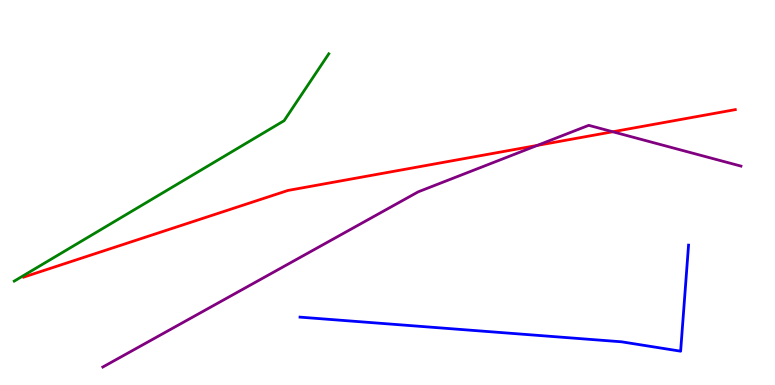[{'lines': ['blue', 'red'], 'intersections': []}, {'lines': ['green', 'red'], 'intersections': []}, {'lines': ['purple', 'red'], 'intersections': [{'x': 6.93, 'y': 6.22}, {'x': 7.91, 'y': 6.58}]}, {'lines': ['blue', 'green'], 'intersections': []}, {'lines': ['blue', 'purple'], 'intersections': []}, {'lines': ['green', 'purple'], 'intersections': []}]